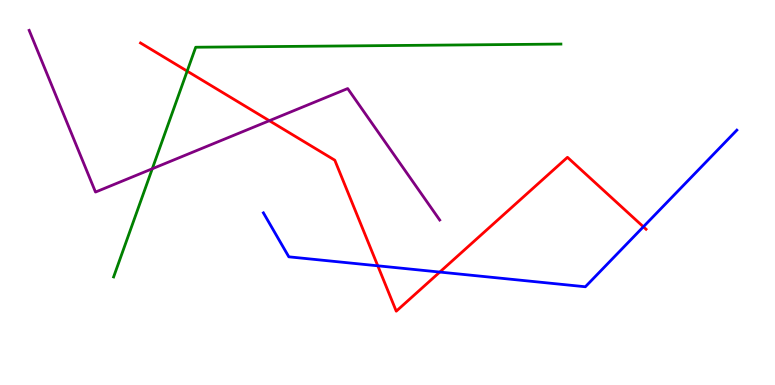[{'lines': ['blue', 'red'], 'intersections': [{'x': 4.87, 'y': 3.1}, {'x': 5.67, 'y': 2.93}, {'x': 8.3, 'y': 4.11}]}, {'lines': ['green', 'red'], 'intersections': [{'x': 2.42, 'y': 8.15}]}, {'lines': ['purple', 'red'], 'intersections': [{'x': 3.48, 'y': 6.86}]}, {'lines': ['blue', 'green'], 'intersections': []}, {'lines': ['blue', 'purple'], 'intersections': []}, {'lines': ['green', 'purple'], 'intersections': [{'x': 1.96, 'y': 5.62}]}]